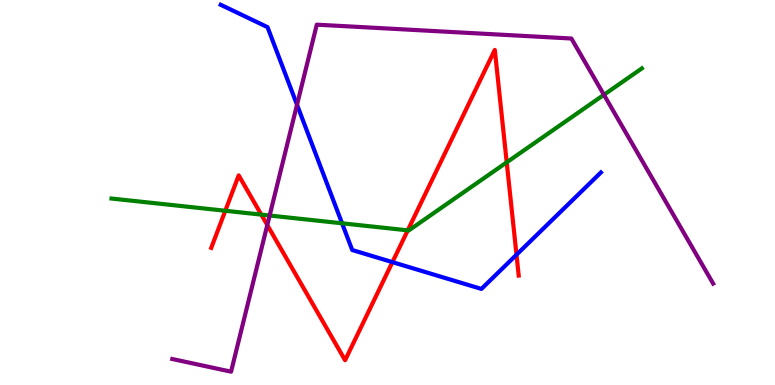[{'lines': ['blue', 'red'], 'intersections': [{'x': 5.06, 'y': 3.19}, {'x': 6.66, 'y': 3.38}]}, {'lines': ['green', 'red'], 'intersections': [{'x': 2.91, 'y': 4.53}, {'x': 3.37, 'y': 4.43}, {'x': 5.26, 'y': 4.02}, {'x': 6.54, 'y': 5.78}]}, {'lines': ['purple', 'red'], 'intersections': [{'x': 3.45, 'y': 4.15}]}, {'lines': ['blue', 'green'], 'intersections': [{'x': 4.41, 'y': 4.2}]}, {'lines': ['blue', 'purple'], 'intersections': [{'x': 3.83, 'y': 7.28}]}, {'lines': ['green', 'purple'], 'intersections': [{'x': 3.48, 'y': 4.4}, {'x': 7.79, 'y': 7.54}]}]